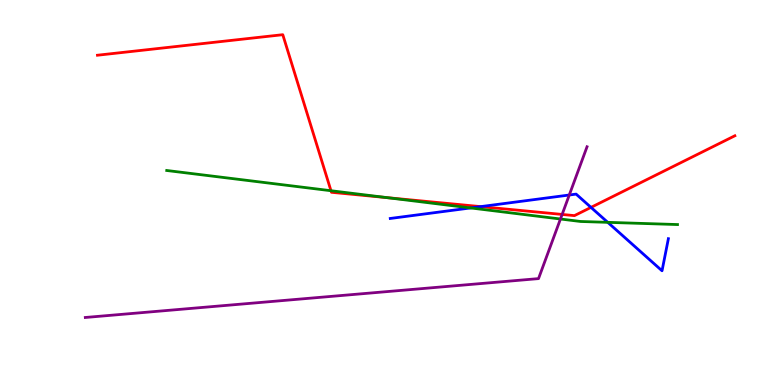[{'lines': ['blue', 'red'], 'intersections': [{'x': 6.2, 'y': 4.63}, {'x': 7.63, 'y': 4.61}]}, {'lines': ['green', 'red'], 'intersections': [{'x': 4.27, 'y': 5.05}, {'x': 5.0, 'y': 4.87}]}, {'lines': ['purple', 'red'], 'intersections': [{'x': 7.25, 'y': 4.43}]}, {'lines': ['blue', 'green'], 'intersections': [{'x': 6.07, 'y': 4.6}, {'x': 7.84, 'y': 4.22}]}, {'lines': ['blue', 'purple'], 'intersections': [{'x': 7.35, 'y': 4.93}]}, {'lines': ['green', 'purple'], 'intersections': [{'x': 7.23, 'y': 4.31}]}]